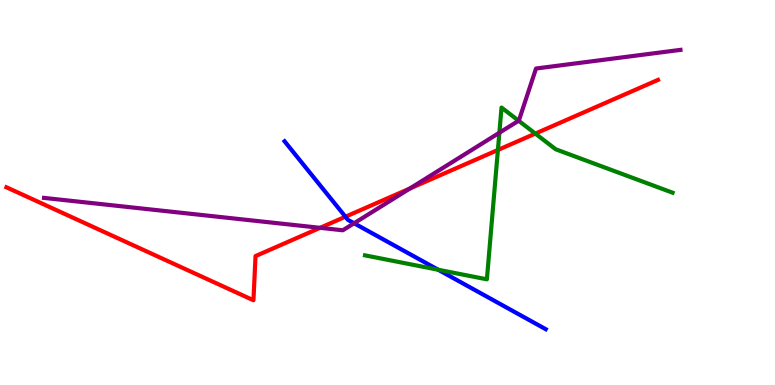[{'lines': ['blue', 'red'], 'intersections': [{'x': 4.46, 'y': 4.37}]}, {'lines': ['green', 'red'], 'intersections': [{'x': 6.42, 'y': 6.1}, {'x': 6.91, 'y': 6.53}]}, {'lines': ['purple', 'red'], 'intersections': [{'x': 4.13, 'y': 4.08}, {'x': 5.29, 'y': 5.1}]}, {'lines': ['blue', 'green'], 'intersections': [{'x': 5.65, 'y': 2.99}]}, {'lines': ['blue', 'purple'], 'intersections': [{'x': 4.57, 'y': 4.2}]}, {'lines': ['green', 'purple'], 'intersections': [{'x': 6.44, 'y': 6.55}, {'x': 6.69, 'y': 6.86}]}]